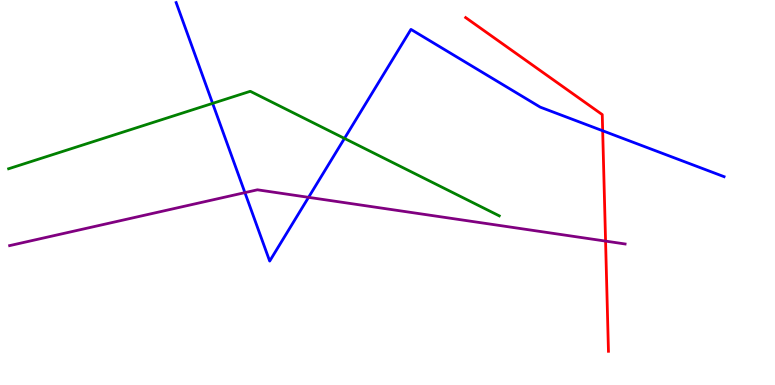[{'lines': ['blue', 'red'], 'intersections': [{'x': 7.78, 'y': 6.6}]}, {'lines': ['green', 'red'], 'intersections': []}, {'lines': ['purple', 'red'], 'intersections': [{'x': 7.81, 'y': 3.74}]}, {'lines': ['blue', 'green'], 'intersections': [{'x': 2.74, 'y': 7.32}, {'x': 4.44, 'y': 6.4}]}, {'lines': ['blue', 'purple'], 'intersections': [{'x': 3.16, 'y': 5.0}, {'x': 3.98, 'y': 4.87}]}, {'lines': ['green', 'purple'], 'intersections': []}]